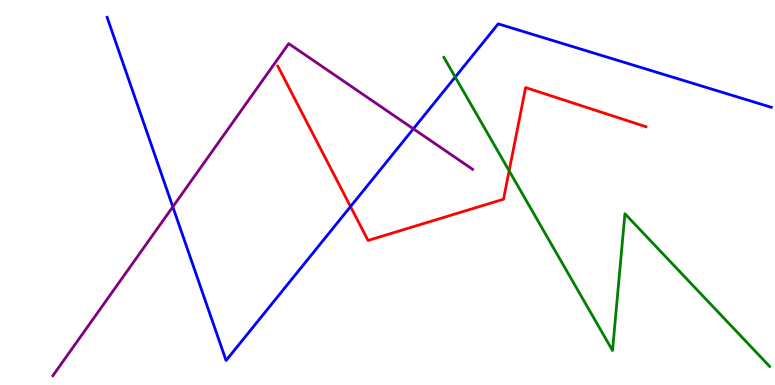[{'lines': ['blue', 'red'], 'intersections': [{'x': 4.52, 'y': 4.63}]}, {'lines': ['green', 'red'], 'intersections': [{'x': 6.57, 'y': 5.56}]}, {'lines': ['purple', 'red'], 'intersections': []}, {'lines': ['blue', 'green'], 'intersections': [{'x': 5.87, 'y': 8.0}]}, {'lines': ['blue', 'purple'], 'intersections': [{'x': 2.23, 'y': 4.63}, {'x': 5.33, 'y': 6.65}]}, {'lines': ['green', 'purple'], 'intersections': []}]